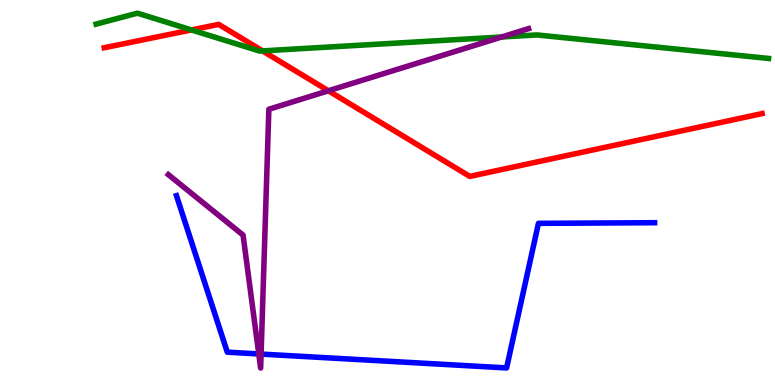[{'lines': ['blue', 'red'], 'intersections': []}, {'lines': ['green', 'red'], 'intersections': [{'x': 2.47, 'y': 9.22}, {'x': 3.39, 'y': 8.68}]}, {'lines': ['purple', 'red'], 'intersections': [{'x': 4.24, 'y': 7.64}]}, {'lines': ['blue', 'green'], 'intersections': []}, {'lines': ['blue', 'purple'], 'intersections': [{'x': 3.34, 'y': 0.807}, {'x': 3.37, 'y': 0.803}]}, {'lines': ['green', 'purple'], 'intersections': [{'x': 6.47, 'y': 9.04}]}]